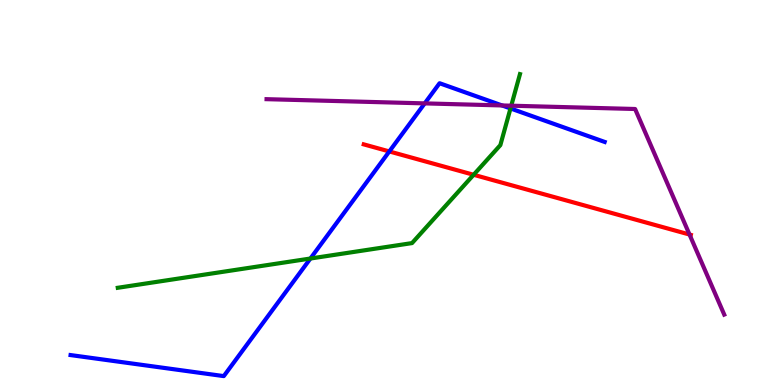[{'lines': ['blue', 'red'], 'intersections': [{'x': 5.02, 'y': 6.07}]}, {'lines': ['green', 'red'], 'intersections': [{'x': 6.11, 'y': 5.46}]}, {'lines': ['purple', 'red'], 'intersections': [{'x': 8.9, 'y': 3.91}]}, {'lines': ['blue', 'green'], 'intersections': [{'x': 4.01, 'y': 3.29}, {'x': 6.59, 'y': 7.18}]}, {'lines': ['blue', 'purple'], 'intersections': [{'x': 5.48, 'y': 7.31}, {'x': 6.48, 'y': 7.26}]}, {'lines': ['green', 'purple'], 'intersections': [{'x': 6.6, 'y': 7.25}]}]